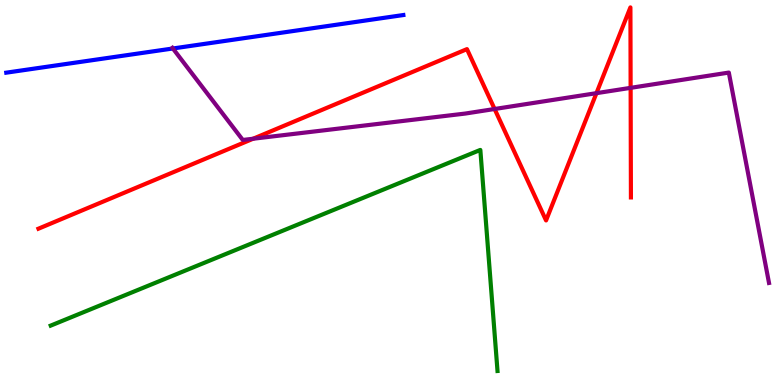[{'lines': ['blue', 'red'], 'intersections': []}, {'lines': ['green', 'red'], 'intersections': []}, {'lines': ['purple', 'red'], 'intersections': [{'x': 3.27, 'y': 6.4}, {'x': 6.38, 'y': 7.17}, {'x': 7.7, 'y': 7.58}, {'x': 8.14, 'y': 7.72}]}, {'lines': ['blue', 'green'], 'intersections': []}, {'lines': ['blue', 'purple'], 'intersections': [{'x': 2.23, 'y': 8.74}]}, {'lines': ['green', 'purple'], 'intersections': []}]